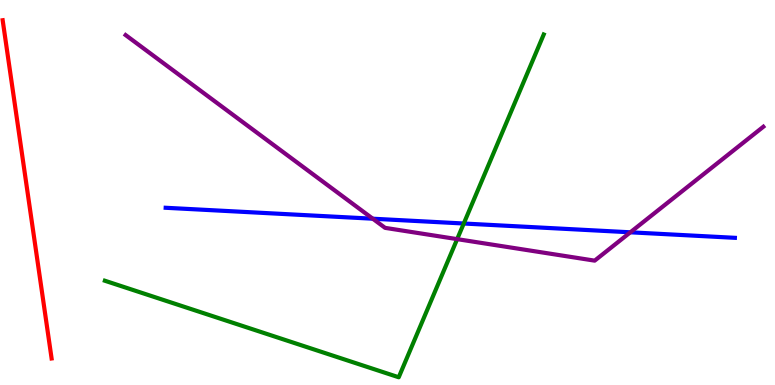[{'lines': ['blue', 'red'], 'intersections': []}, {'lines': ['green', 'red'], 'intersections': []}, {'lines': ['purple', 'red'], 'intersections': []}, {'lines': ['blue', 'green'], 'intersections': [{'x': 5.98, 'y': 4.19}]}, {'lines': ['blue', 'purple'], 'intersections': [{'x': 4.81, 'y': 4.32}, {'x': 8.13, 'y': 3.97}]}, {'lines': ['green', 'purple'], 'intersections': [{'x': 5.9, 'y': 3.79}]}]